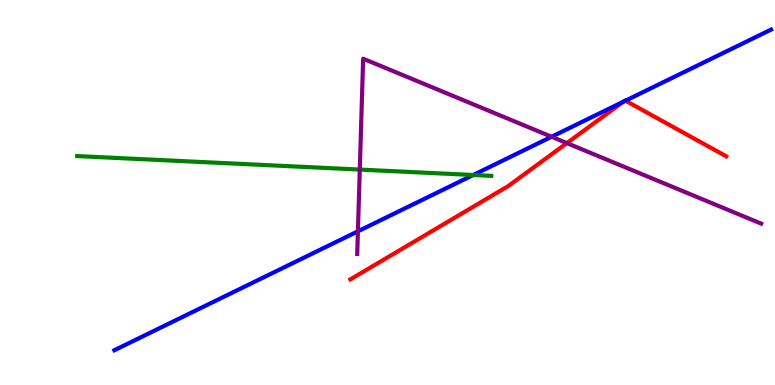[{'lines': ['blue', 'red'], 'intersections': [{'x': 8.04, 'y': 7.36}, {'x': 8.07, 'y': 7.38}]}, {'lines': ['green', 'red'], 'intersections': []}, {'lines': ['purple', 'red'], 'intersections': [{'x': 7.31, 'y': 6.28}]}, {'lines': ['blue', 'green'], 'intersections': [{'x': 6.11, 'y': 5.45}]}, {'lines': ['blue', 'purple'], 'intersections': [{'x': 4.62, 'y': 3.99}, {'x': 7.12, 'y': 6.45}]}, {'lines': ['green', 'purple'], 'intersections': [{'x': 4.64, 'y': 5.6}]}]